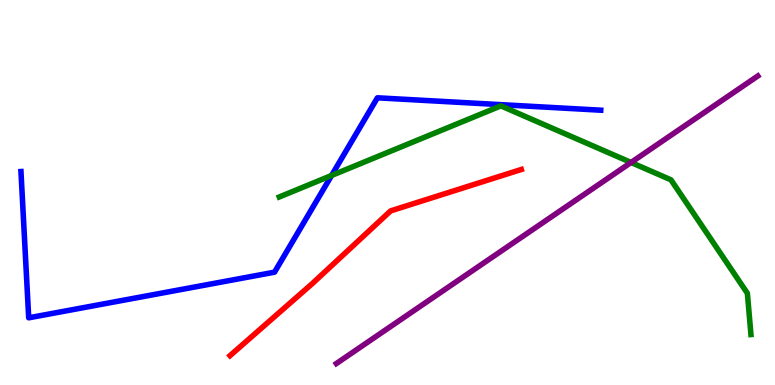[{'lines': ['blue', 'red'], 'intersections': []}, {'lines': ['green', 'red'], 'intersections': []}, {'lines': ['purple', 'red'], 'intersections': []}, {'lines': ['blue', 'green'], 'intersections': [{'x': 4.28, 'y': 5.44}]}, {'lines': ['blue', 'purple'], 'intersections': []}, {'lines': ['green', 'purple'], 'intersections': [{'x': 8.14, 'y': 5.78}]}]